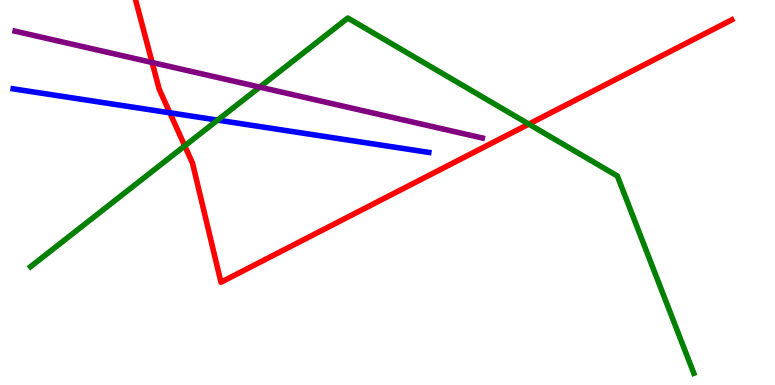[{'lines': ['blue', 'red'], 'intersections': [{'x': 2.19, 'y': 7.07}]}, {'lines': ['green', 'red'], 'intersections': [{'x': 2.38, 'y': 6.21}, {'x': 6.82, 'y': 6.78}]}, {'lines': ['purple', 'red'], 'intersections': [{'x': 1.96, 'y': 8.38}]}, {'lines': ['blue', 'green'], 'intersections': [{'x': 2.81, 'y': 6.88}]}, {'lines': ['blue', 'purple'], 'intersections': []}, {'lines': ['green', 'purple'], 'intersections': [{'x': 3.35, 'y': 7.74}]}]